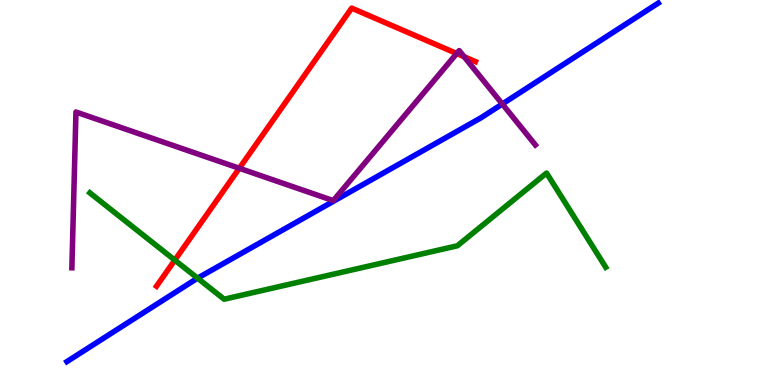[{'lines': ['blue', 'red'], 'intersections': []}, {'lines': ['green', 'red'], 'intersections': [{'x': 2.26, 'y': 3.24}]}, {'lines': ['purple', 'red'], 'intersections': [{'x': 3.09, 'y': 5.63}, {'x': 5.89, 'y': 8.61}, {'x': 5.99, 'y': 8.53}]}, {'lines': ['blue', 'green'], 'intersections': [{'x': 2.55, 'y': 2.78}]}, {'lines': ['blue', 'purple'], 'intersections': [{'x': 6.48, 'y': 7.3}]}, {'lines': ['green', 'purple'], 'intersections': []}]